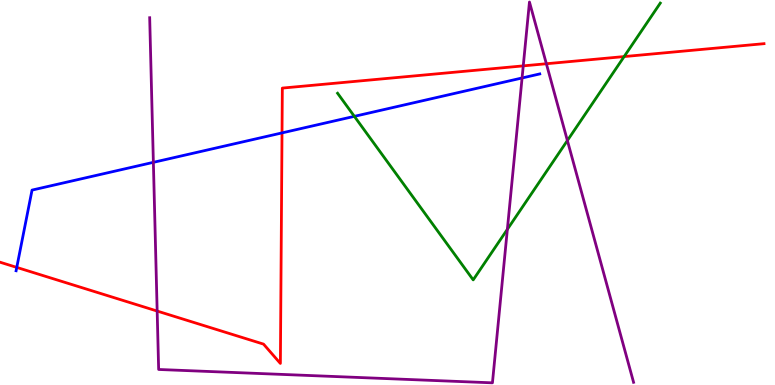[{'lines': ['blue', 'red'], 'intersections': [{'x': 0.216, 'y': 3.05}, {'x': 3.64, 'y': 6.55}]}, {'lines': ['green', 'red'], 'intersections': [{'x': 8.05, 'y': 8.53}]}, {'lines': ['purple', 'red'], 'intersections': [{'x': 2.03, 'y': 1.92}, {'x': 6.75, 'y': 8.29}, {'x': 7.05, 'y': 8.34}]}, {'lines': ['blue', 'green'], 'intersections': [{'x': 4.57, 'y': 6.98}]}, {'lines': ['blue', 'purple'], 'intersections': [{'x': 1.98, 'y': 5.78}, {'x': 6.74, 'y': 7.97}]}, {'lines': ['green', 'purple'], 'intersections': [{'x': 6.55, 'y': 4.04}, {'x': 7.32, 'y': 6.35}]}]